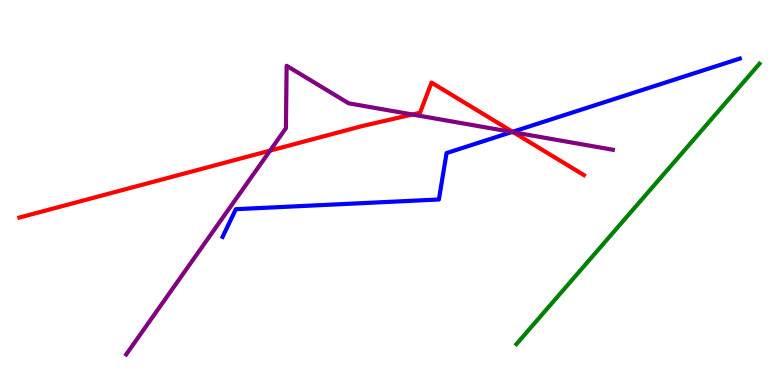[{'lines': ['blue', 'red'], 'intersections': [{'x': 6.61, 'y': 6.58}]}, {'lines': ['green', 'red'], 'intersections': []}, {'lines': ['purple', 'red'], 'intersections': [{'x': 3.49, 'y': 6.09}, {'x': 5.32, 'y': 7.03}, {'x': 6.62, 'y': 6.56}]}, {'lines': ['blue', 'green'], 'intersections': []}, {'lines': ['blue', 'purple'], 'intersections': [{'x': 6.61, 'y': 6.57}]}, {'lines': ['green', 'purple'], 'intersections': []}]